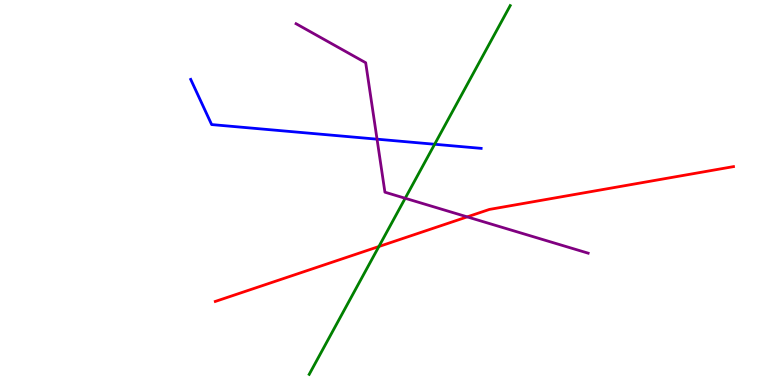[{'lines': ['blue', 'red'], 'intersections': []}, {'lines': ['green', 'red'], 'intersections': [{'x': 4.89, 'y': 3.6}]}, {'lines': ['purple', 'red'], 'intersections': [{'x': 6.03, 'y': 4.37}]}, {'lines': ['blue', 'green'], 'intersections': [{'x': 5.61, 'y': 6.25}]}, {'lines': ['blue', 'purple'], 'intersections': [{'x': 4.87, 'y': 6.39}]}, {'lines': ['green', 'purple'], 'intersections': [{'x': 5.23, 'y': 4.85}]}]